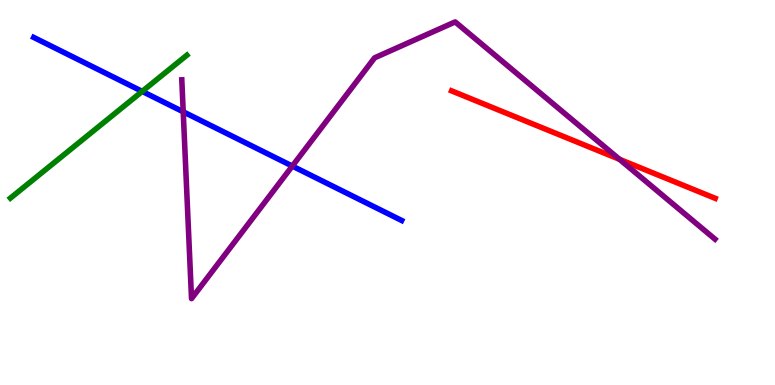[{'lines': ['blue', 'red'], 'intersections': []}, {'lines': ['green', 'red'], 'intersections': []}, {'lines': ['purple', 'red'], 'intersections': [{'x': 7.99, 'y': 5.86}]}, {'lines': ['blue', 'green'], 'intersections': [{'x': 1.83, 'y': 7.63}]}, {'lines': ['blue', 'purple'], 'intersections': [{'x': 2.36, 'y': 7.1}, {'x': 3.77, 'y': 5.69}]}, {'lines': ['green', 'purple'], 'intersections': []}]